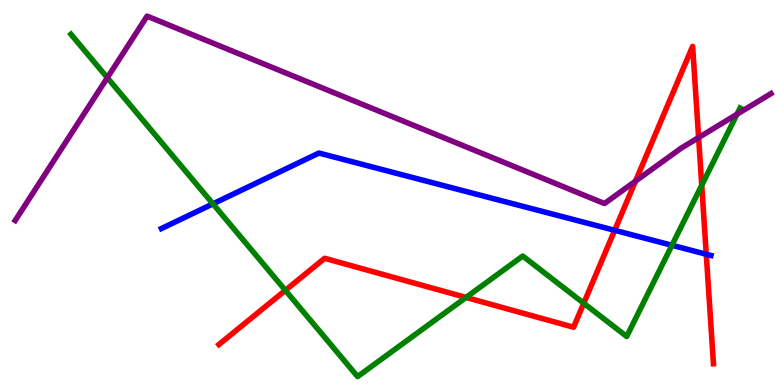[{'lines': ['blue', 'red'], 'intersections': [{'x': 7.93, 'y': 4.02}, {'x': 9.11, 'y': 3.4}]}, {'lines': ['green', 'red'], 'intersections': [{'x': 3.68, 'y': 2.46}, {'x': 6.01, 'y': 2.27}, {'x': 7.53, 'y': 2.12}, {'x': 9.05, 'y': 5.19}]}, {'lines': ['purple', 'red'], 'intersections': [{'x': 8.2, 'y': 5.3}, {'x': 9.01, 'y': 6.43}]}, {'lines': ['blue', 'green'], 'intersections': [{'x': 2.75, 'y': 4.71}, {'x': 8.67, 'y': 3.63}]}, {'lines': ['blue', 'purple'], 'intersections': []}, {'lines': ['green', 'purple'], 'intersections': [{'x': 1.38, 'y': 7.98}, {'x': 9.51, 'y': 7.03}]}]